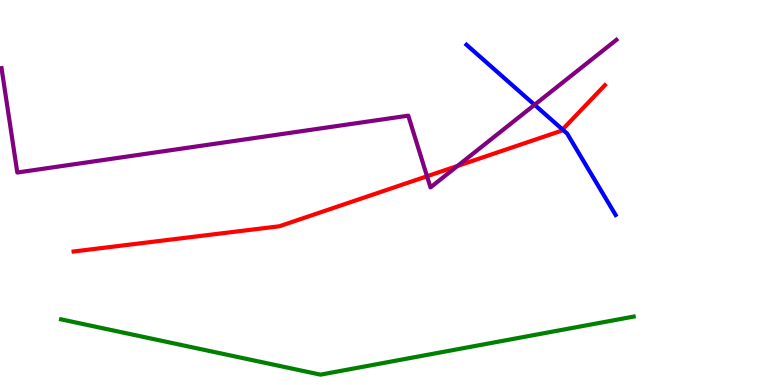[{'lines': ['blue', 'red'], 'intersections': [{'x': 7.26, 'y': 6.64}]}, {'lines': ['green', 'red'], 'intersections': []}, {'lines': ['purple', 'red'], 'intersections': [{'x': 5.51, 'y': 5.42}, {'x': 5.9, 'y': 5.69}]}, {'lines': ['blue', 'green'], 'intersections': []}, {'lines': ['blue', 'purple'], 'intersections': [{'x': 6.9, 'y': 7.28}]}, {'lines': ['green', 'purple'], 'intersections': []}]